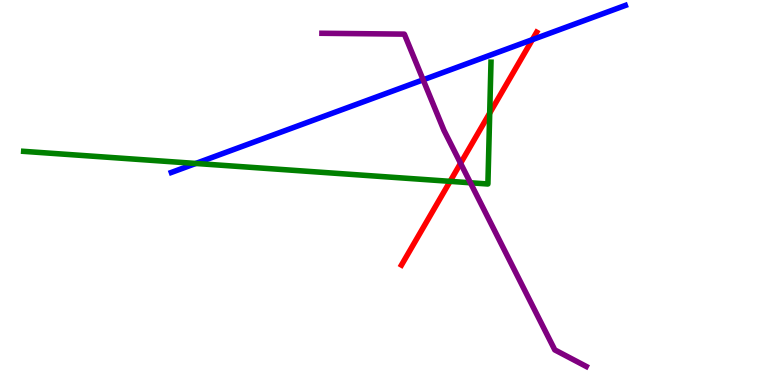[{'lines': ['blue', 'red'], 'intersections': [{'x': 6.87, 'y': 8.97}]}, {'lines': ['green', 'red'], 'intersections': [{'x': 5.81, 'y': 5.29}, {'x': 6.32, 'y': 7.06}]}, {'lines': ['purple', 'red'], 'intersections': [{'x': 5.94, 'y': 5.76}]}, {'lines': ['blue', 'green'], 'intersections': [{'x': 2.53, 'y': 5.75}]}, {'lines': ['blue', 'purple'], 'intersections': [{'x': 5.46, 'y': 7.93}]}, {'lines': ['green', 'purple'], 'intersections': [{'x': 6.07, 'y': 5.25}]}]